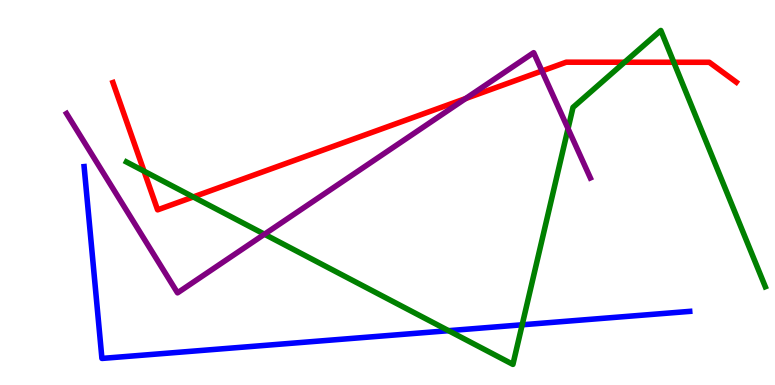[{'lines': ['blue', 'red'], 'intersections': []}, {'lines': ['green', 'red'], 'intersections': [{'x': 1.86, 'y': 5.55}, {'x': 2.49, 'y': 4.88}, {'x': 8.06, 'y': 8.38}, {'x': 8.69, 'y': 8.38}]}, {'lines': ['purple', 'red'], 'intersections': [{'x': 6.01, 'y': 7.44}, {'x': 6.99, 'y': 8.16}]}, {'lines': ['blue', 'green'], 'intersections': [{'x': 5.79, 'y': 1.41}, {'x': 6.74, 'y': 1.56}]}, {'lines': ['blue', 'purple'], 'intersections': []}, {'lines': ['green', 'purple'], 'intersections': [{'x': 3.41, 'y': 3.92}, {'x': 7.33, 'y': 6.66}]}]